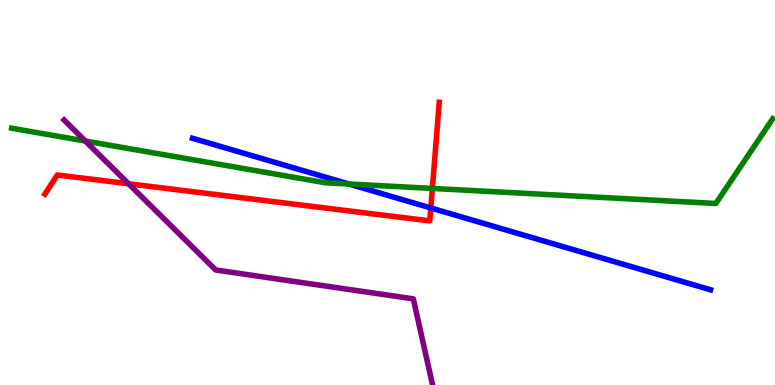[{'lines': ['blue', 'red'], 'intersections': [{'x': 5.56, 'y': 4.6}]}, {'lines': ['green', 'red'], 'intersections': [{'x': 5.58, 'y': 5.11}]}, {'lines': ['purple', 'red'], 'intersections': [{'x': 1.66, 'y': 5.23}]}, {'lines': ['blue', 'green'], 'intersections': [{'x': 4.5, 'y': 5.22}]}, {'lines': ['blue', 'purple'], 'intersections': []}, {'lines': ['green', 'purple'], 'intersections': [{'x': 1.1, 'y': 6.34}]}]